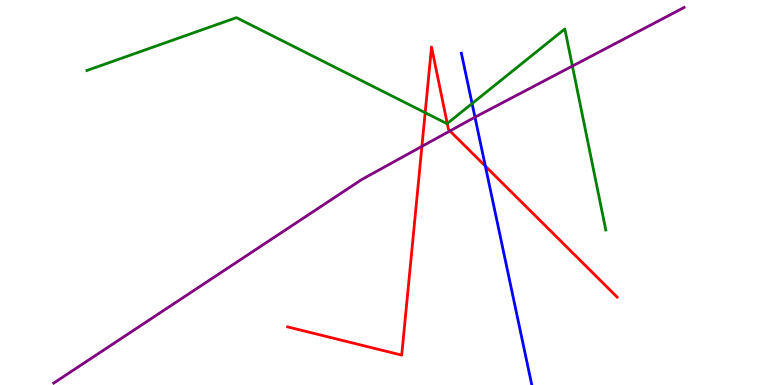[{'lines': ['blue', 'red'], 'intersections': [{'x': 6.26, 'y': 5.69}]}, {'lines': ['green', 'red'], 'intersections': [{'x': 5.49, 'y': 7.07}, {'x': 5.77, 'y': 6.79}]}, {'lines': ['purple', 'red'], 'intersections': [{'x': 5.44, 'y': 6.2}, {'x': 5.81, 'y': 6.6}]}, {'lines': ['blue', 'green'], 'intersections': [{'x': 6.09, 'y': 7.31}]}, {'lines': ['blue', 'purple'], 'intersections': [{'x': 6.13, 'y': 6.96}]}, {'lines': ['green', 'purple'], 'intersections': [{'x': 7.39, 'y': 8.28}]}]